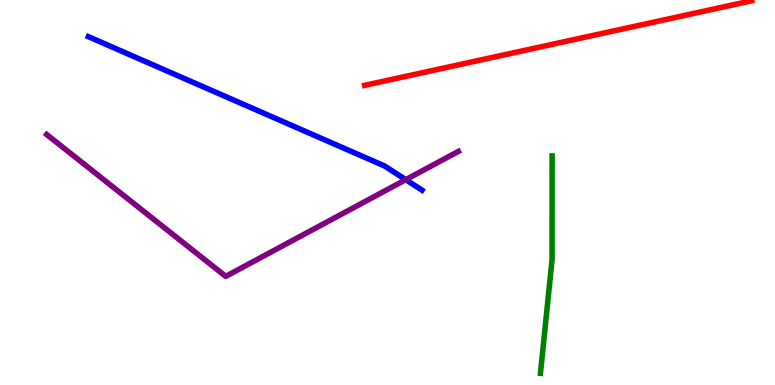[{'lines': ['blue', 'red'], 'intersections': []}, {'lines': ['green', 'red'], 'intersections': []}, {'lines': ['purple', 'red'], 'intersections': []}, {'lines': ['blue', 'green'], 'intersections': []}, {'lines': ['blue', 'purple'], 'intersections': [{'x': 5.24, 'y': 5.33}]}, {'lines': ['green', 'purple'], 'intersections': []}]